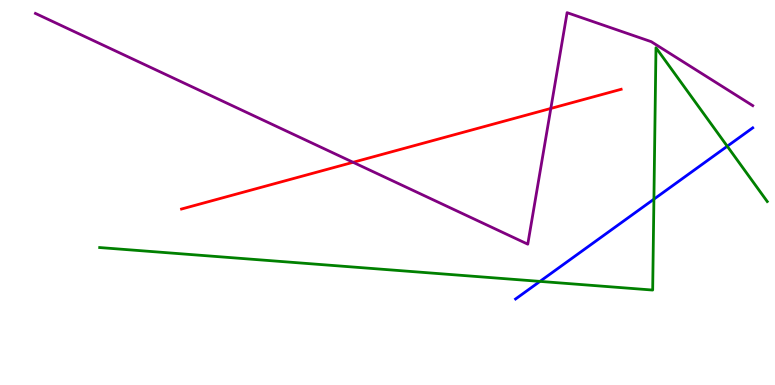[{'lines': ['blue', 'red'], 'intersections': []}, {'lines': ['green', 'red'], 'intersections': []}, {'lines': ['purple', 'red'], 'intersections': [{'x': 4.56, 'y': 5.78}, {'x': 7.11, 'y': 7.18}]}, {'lines': ['blue', 'green'], 'intersections': [{'x': 6.97, 'y': 2.69}, {'x': 8.44, 'y': 4.83}, {'x': 9.38, 'y': 6.2}]}, {'lines': ['blue', 'purple'], 'intersections': []}, {'lines': ['green', 'purple'], 'intersections': []}]